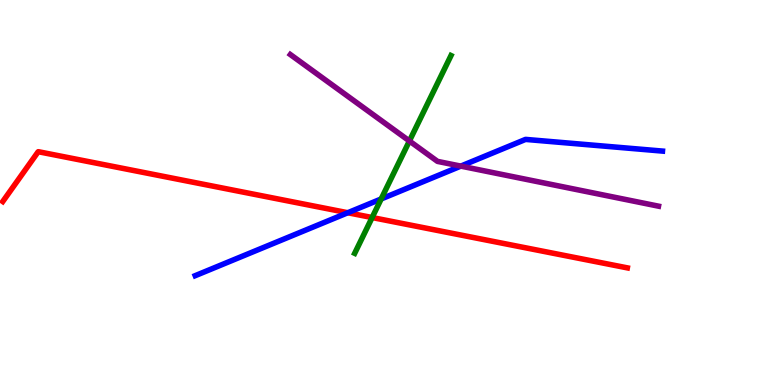[{'lines': ['blue', 'red'], 'intersections': [{'x': 4.49, 'y': 4.47}]}, {'lines': ['green', 'red'], 'intersections': [{'x': 4.8, 'y': 4.35}]}, {'lines': ['purple', 'red'], 'intersections': []}, {'lines': ['blue', 'green'], 'intersections': [{'x': 4.92, 'y': 4.83}]}, {'lines': ['blue', 'purple'], 'intersections': [{'x': 5.95, 'y': 5.69}]}, {'lines': ['green', 'purple'], 'intersections': [{'x': 5.28, 'y': 6.34}]}]